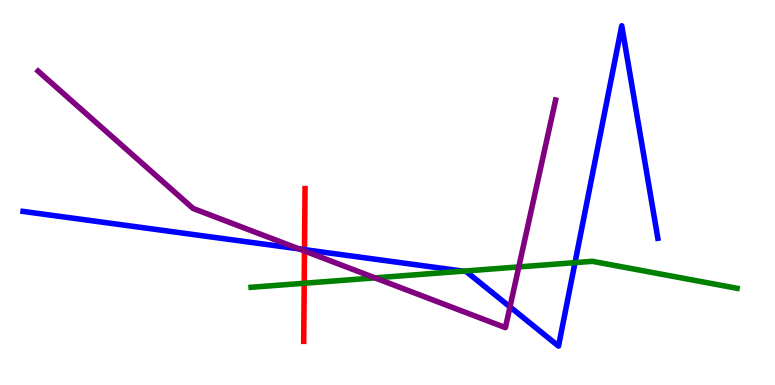[{'lines': ['blue', 'red'], 'intersections': [{'x': 3.93, 'y': 3.52}]}, {'lines': ['green', 'red'], 'intersections': [{'x': 3.93, 'y': 2.64}]}, {'lines': ['purple', 'red'], 'intersections': [{'x': 3.93, 'y': 3.48}]}, {'lines': ['blue', 'green'], 'intersections': [{'x': 5.97, 'y': 2.96}, {'x': 7.42, 'y': 3.18}]}, {'lines': ['blue', 'purple'], 'intersections': [{'x': 3.86, 'y': 3.54}, {'x': 6.58, 'y': 2.03}]}, {'lines': ['green', 'purple'], 'intersections': [{'x': 4.84, 'y': 2.78}, {'x': 6.69, 'y': 3.07}]}]